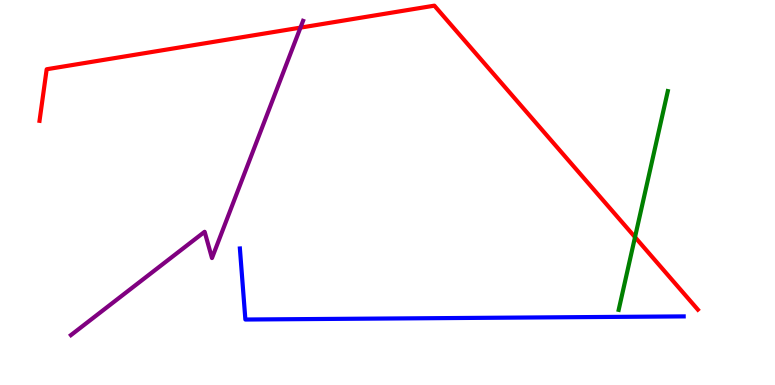[{'lines': ['blue', 'red'], 'intersections': []}, {'lines': ['green', 'red'], 'intersections': [{'x': 8.19, 'y': 3.84}]}, {'lines': ['purple', 'red'], 'intersections': [{'x': 3.88, 'y': 9.28}]}, {'lines': ['blue', 'green'], 'intersections': []}, {'lines': ['blue', 'purple'], 'intersections': []}, {'lines': ['green', 'purple'], 'intersections': []}]